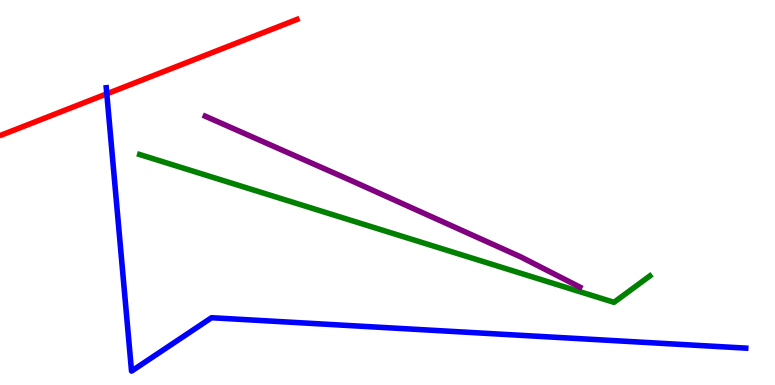[{'lines': ['blue', 'red'], 'intersections': [{'x': 1.38, 'y': 7.56}]}, {'lines': ['green', 'red'], 'intersections': []}, {'lines': ['purple', 'red'], 'intersections': []}, {'lines': ['blue', 'green'], 'intersections': []}, {'lines': ['blue', 'purple'], 'intersections': []}, {'lines': ['green', 'purple'], 'intersections': []}]